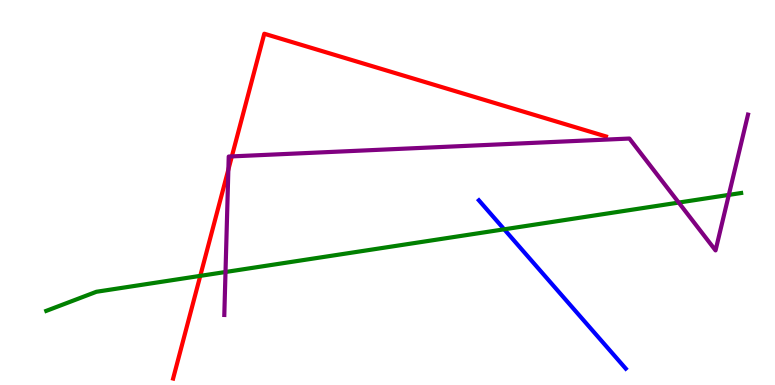[{'lines': ['blue', 'red'], 'intersections': []}, {'lines': ['green', 'red'], 'intersections': [{'x': 2.58, 'y': 2.83}]}, {'lines': ['purple', 'red'], 'intersections': [{'x': 2.95, 'y': 5.59}, {'x': 2.99, 'y': 5.94}]}, {'lines': ['blue', 'green'], 'intersections': [{'x': 6.51, 'y': 4.04}]}, {'lines': ['blue', 'purple'], 'intersections': []}, {'lines': ['green', 'purple'], 'intersections': [{'x': 2.91, 'y': 2.94}, {'x': 8.76, 'y': 4.74}, {'x': 9.4, 'y': 4.94}]}]